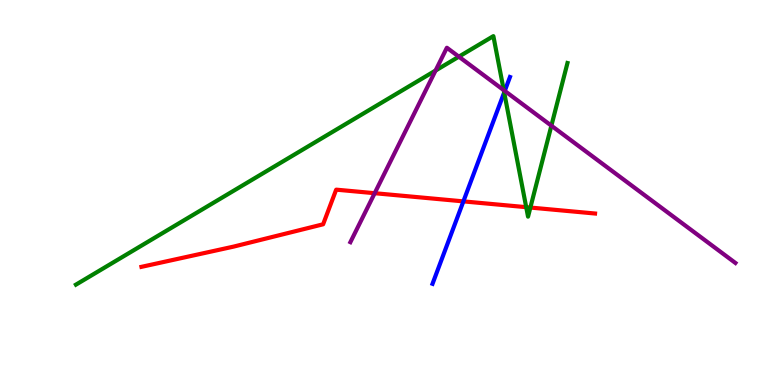[{'lines': ['blue', 'red'], 'intersections': [{'x': 5.98, 'y': 4.77}]}, {'lines': ['green', 'red'], 'intersections': [{'x': 6.79, 'y': 4.62}, {'x': 6.84, 'y': 4.61}]}, {'lines': ['purple', 'red'], 'intersections': [{'x': 4.83, 'y': 4.98}]}, {'lines': ['blue', 'green'], 'intersections': [{'x': 6.51, 'y': 7.6}]}, {'lines': ['blue', 'purple'], 'intersections': [{'x': 6.51, 'y': 7.64}]}, {'lines': ['green', 'purple'], 'intersections': [{'x': 5.62, 'y': 8.17}, {'x': 5.92, 'y': 8.53}, {'x': 6.5, 'y': 7.66}, {'x': 7.11, 'y': 6.74}]}]